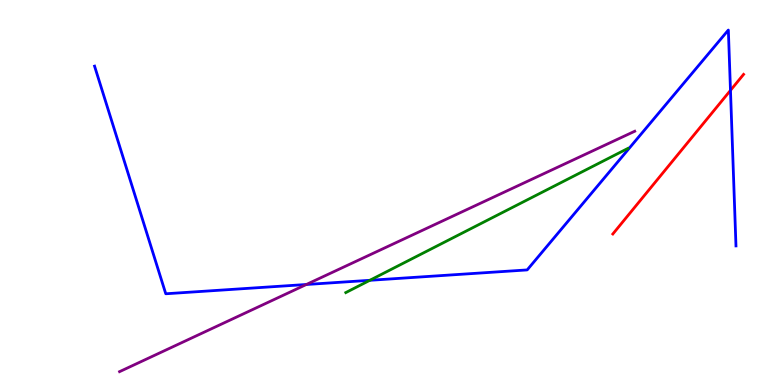[{'lines': ['blue', 'red'], 'intersections': [{'x': 9.43, 'y': 7.65}]}, {'lines': ['green', 'red'], 'intersections': []}, {'lines': ['purple', 'red'], 'intersections': []}, {'lines': ['blue', 'green'], 'intersections': [{'x': 4.77, 'y': 2.72}]}, {'lines': ['blue', 'purple'], 'intersections': [{'x': 3.95, 'y': 2.61}]}, {'lines': ['green', 'purple'], 'intersections': []}]